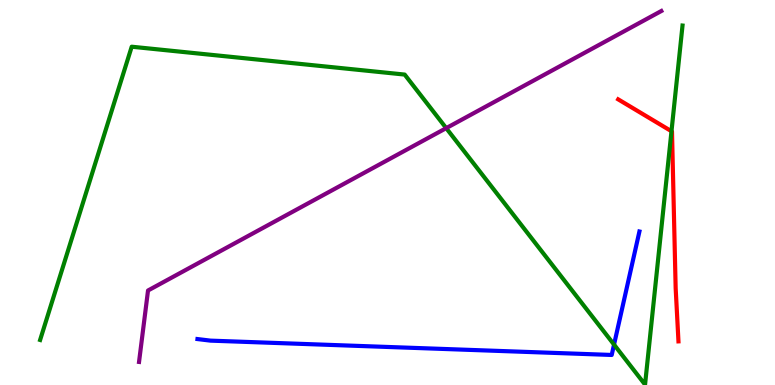[{'lines': ['blue', 'red'], 'intersections': []}, {'lines': ['green', 'red'], 'intersections': [{'x': 8.66, 'y': 6.59}]}, {'lines': ['purple', 'red'], 'intersections': []}, {'lines': ['blue', 'green'], 'intersections': [{'x': 7.92, 'y': 1.05}]}, {'lines': ['blue', 'purple'], 'intersections': []}, {'lines': ['green', 'purple'], 'intersections': [{'x': 5.76, 'y': 6.67}]}]